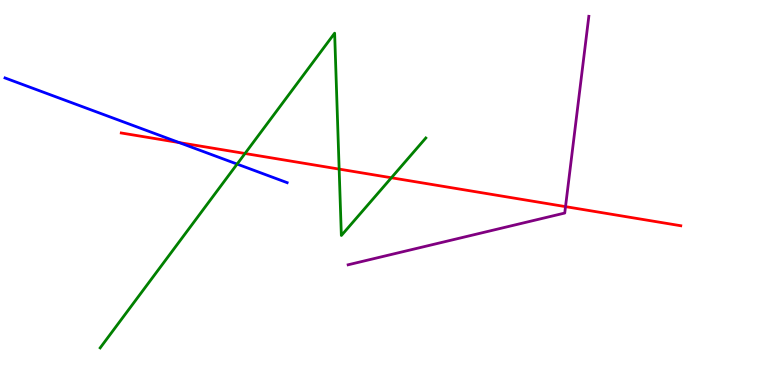[{'lines': ['blue', 'red'], 'intersections': [{'x': 2.31, 'y': 6.3}]}, {'lines': ['green', 'red'], 'intersections': [{'x': 3.16, 'y': 6.01}, {'x': 4.38, 'y': 5.61}, {'x': 5.05, 'y': 5.38}]}, {'lines': ['purple', 'red'], 'intersections': [{'x': 7.3, 'y': 4.63}]}, {'lines': ['blue', 'green'], 'intersections': [{'x': 3.06, 'y': 5.74}]}, {'lines': ['blue', 'purple'], 'intersections': []}, {'lines': ['green', 'purple'], 'intersections': []}]